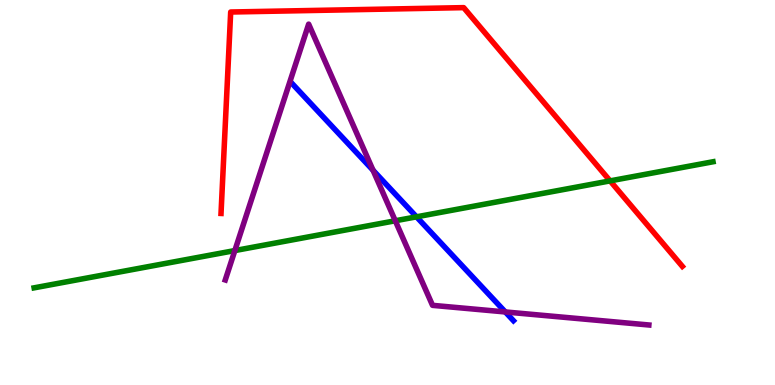[{'lines': ['blue', 'red'], 'intersections': []}, {'lines': ['green', 'red'], 'intersections': [{'x': 7.87, 'y': 5.3}]}, {'lines': ['purple', 'red'], 'intersections': []}, {'lines': ['blue', 'green'], 'intersections': [{'x': 5.37, 'y': 4.37}]}, {'lines': ['blue', 'purple'], 'intersections': [{'x': 4.81, 'y': 5.58}, {'x': 6.52, 'y': 1.9}]}, {'lines': ['green', 'purple'], 'intersections': [{'x': 3.03, 'y': 3.49}, {'x': 5.1, 'y': 4.27}]}]